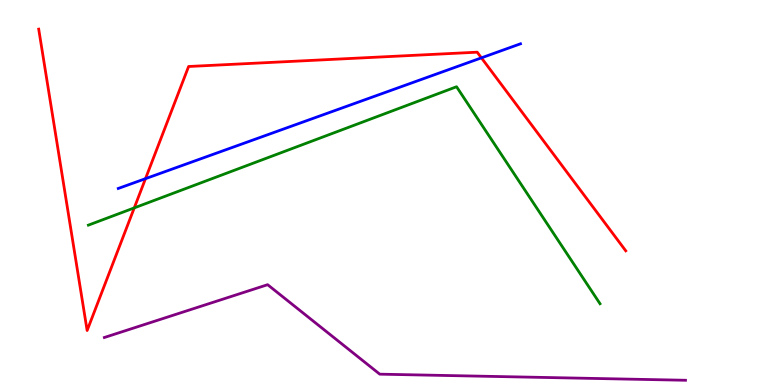[{'lines': ['blue', 'red'], 'intersections': [{'x': 1.88, 'y': 5.36}, {'x': 6.21, 'y': 8.5}]}, {'lines': ['green', 'red'], 'intersections': [{'x': 1.73, 'y': 4.6}]}, {'lines': ['purple', 'red'], 'intersections': []}, {'lines': ['blue', 'green'], 'intersections': []}, {'lines': ['blue', 'purple'], 'intersections': []}, {'lines': ['green', 'purple'], 'intersections': []}]